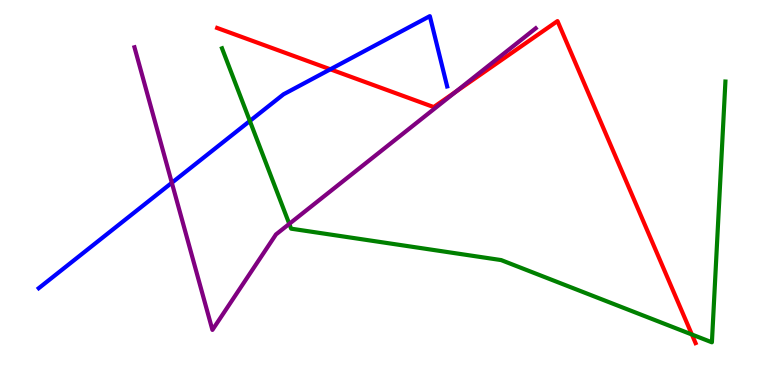[{'lines': ['blue', 'red'], 'intersections': [{'x': 4.26, 'y': 8.2}]}, {'lines': ['green', 'red'], 'intersections': [{'x': 8.93, 'y': 1.31}]}, {'lines': ['purple', 'red'], 'intersections': [{'x': 5.88, 'y': 7.62}]}, {'lines': ['blue', 'green'], 'intersections': [{'x': 3.22, 'y': 6.86}]}, {'lines': ['blue', 'purple'], 'intersections': [{'x': 2.22, 'y': 5.25}]}, {'lines': ['green', 'purple'], 'intersections': [{'x': 3.73, 'y': 4.19}]}]